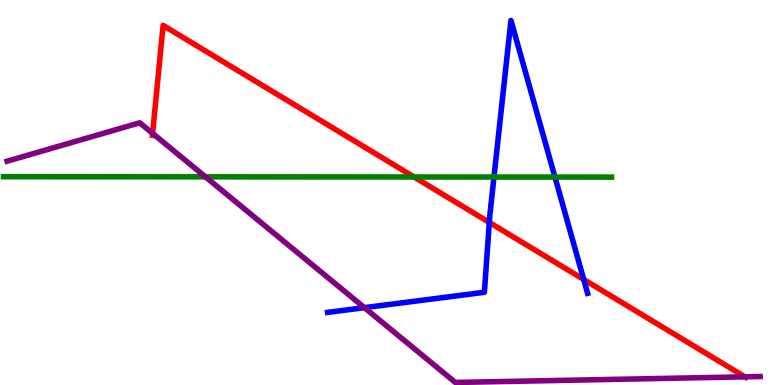[{'lines': ['blue', 'red'], 'intersections': [{'x': 6.31, 'y': 4.22}, {'x': 7.53, 'y': 2.74}]}, {'lines': ['green', 'red'], 'intersections': [{'x': 5.34, 'y': 5.4}]}, {'lines': ['purple', 'red'], 'intersections': [{'x': 1.97, 'y': 6.54}, {'x': 9.61, 'y': 0.212}]}, {'lines': ['blue', 'green'], 'intersections': [{'x': 6.37, 'y': 5.4}, {'x': 7.16, 'y': 5.4}]}, {'lines': ['blue', 'purple'], 'intersections': [{'x': 4.7, 'y': 2.01}]}, {'lines': ['green', 'purple'], 'intersections': [{'x': 2.65, 'y': 5.41}]}]